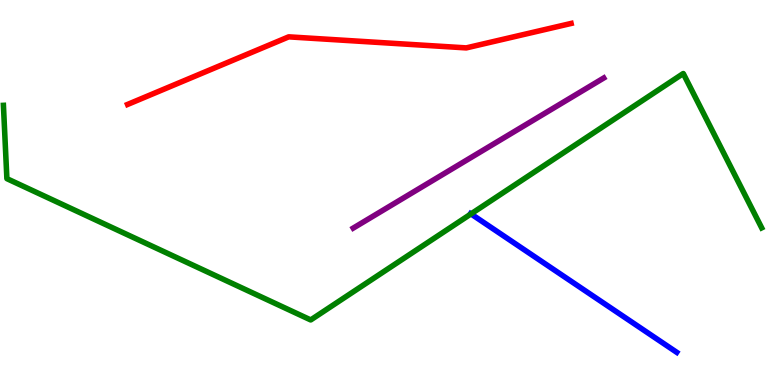[{'lines': ['blue', 'red'], 'intersections': []}, {'lines': ['green', 'red'], 'intersections': []}, {'lines': ['purple', 'red'], 'intersections': []}, {'lines': ['blue', 'green'], 'intersections': [{'x': 6.08, 'y': 4.44}]}, {'lines': ['blue', 'purple'], 'intersections': []}, {'lines': ['green', 'purple'], 'intersections': []}]